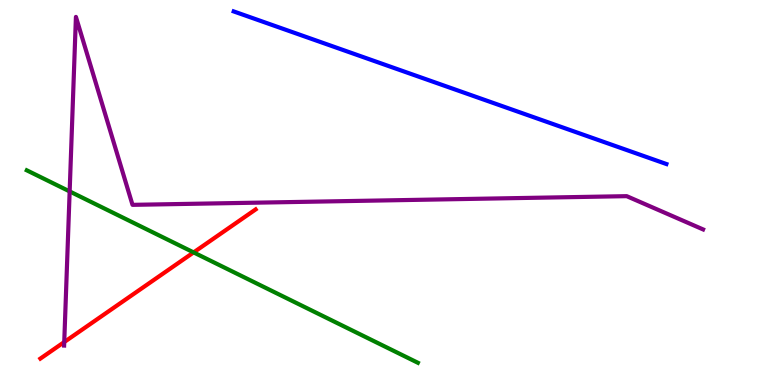[{'lines': ['blue', 'red'], 'intersections': []}, {'lines': ['green', 'red'], 'intersections': [{'x': 2.5, 'y': 3.44}]}, {'lines': ['purple', 'red'], 'intersections': [{'x': 0.829, 'y': 1.12}]}, {'lines': ['blue', 'green'], 'intersections': []}, {'lines': ['blue', 'purple'], 'intersections': []}, {'lines': ['green', 'purple'], 'intersections': [{'x': 0.899, 'y': 5.03}]}]